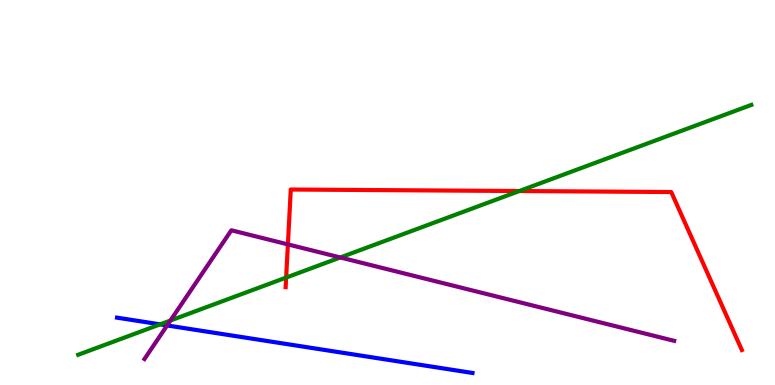[{'lines': ['blue', 'red'], 'intersections': []}, {'lines': ['green', 'red'], 'intersections': [{'x': 3.69, 'y': 2.79}, {'x': 6.7, 'y': 5.04}]}, {'lines': ['purple', 'red'], 'intersections': [{'x': 3.71, 'y': 3.65}]}, {'lines': ['blue', 'green'], 'intersections': [{'x': 2.07, 'y': 1.58}]}, {'lines': ['blue', 'purple'], 'intersections': [{'x': 2.16, 'y': 1.55}]}, {'lines': ['green', 'purple'], 'intersections': [{'x': 2.2, 'y': 1.67}, {'x': 4.39, 'y': 3.31}]}]